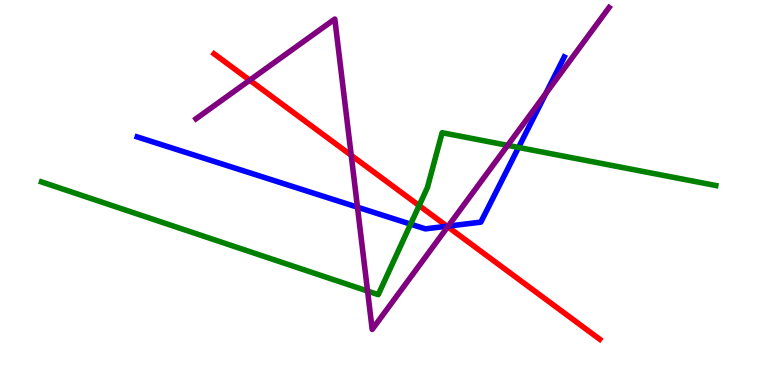[{'lines': ['blue', 'red'], 'intersections': [{'x': 5.77, 'y': 4.12}]}, {'lines': ['green', 'red'], 'intersections': [{'x': 5.41, 'y': 4.66}]}, {'lines': ['purple', 'red'], 'intersections': [{'x': 3.22, 'y': 7.92}, {'x': 4.53, 'y': 5.97}, {'x': 5.78, 'y': 4.11}]}, {'lines': ['blue', 'green'], 'intersections': [{'x': 5.3, 'y': 4.18}, {'x': 6.69, 'y': 6.17}]}, {'lines': ['blue', 'purple'], 'intersections': [{'x': 4.61, 'y': 4.62}, {'x': 5.78, 'y': 4.13}, {'x': 7.04, 'y': 7.57}]}, {'lines': ['green', 'purple'], 'intersections': [{'x': 4.74, 'y': 2.44}, {'x': 6.55, 'y': 6.22}]}]